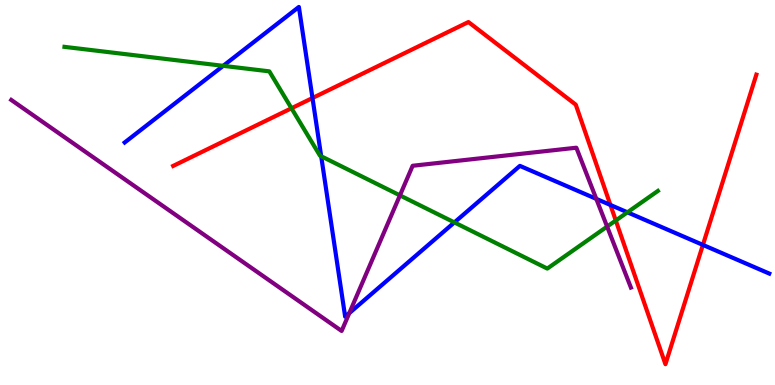[{'lines': ['blue', 'red'], 'intersections': [{'x': 4.03, 'y': 7.45}, {'x': 7.88, 'y': 4.68}, {'x': 9.07, 'y': 3.64}]}, {'lines': ['green', 'red'], 'intersections': [{'x': 3.76, 'y': 7.19}, {'x': 7.95, 'y': 4.27}]}, {'lines': ['purple', 'red'], 'intersections': []}, {'lines': ['blue', 'green'], 'intersections': [{'x': 2.88, 'y': 8.29}, {'x': 4.14, 'y': 5.94}, {'x': 5.86, 'y': 4.22}, {'x': 8.1, 'y': 4.49}]}, {'lines': ['blue', 'purple'], 'intersections': [{'x': 4.51, 'y': 1.87}, {'x': 7.69, 'y': 4.83}]}, {'lines': ['green', 'purple'], 'intersections': [{'x': 5.16, 'y': 4.93}, {'x': 7.83, 'y': 4.11}]}]